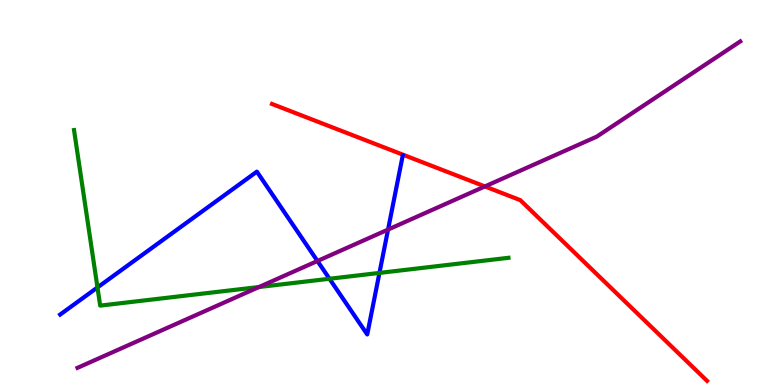[{'lines': ['blue', 'red'], 'intersections': []}, {'lines': ['green', 'red'], 'intersections': []}, {'lines': ['purple', 'red'], 'intersections': [{'x': 6.26, 'y': 5.16}]}, {'lines': ['blue', 'green'], 'intersections': [{'x': 1.26, 'y': 2.53}, {'x': 4.25, 'y': 2.76}, {'x': 4.9, 'y': 2.91}]}, {'lines': ['blue', 'purple'], 'intersections': [{'x': 4.1, 'y': 3.22}, {'x': 5.01, 'y': 4.04}]}, {'lines': ['green', 'purple'], 'intersections': [{'x': 3.34, 'y': 2.55}]}]